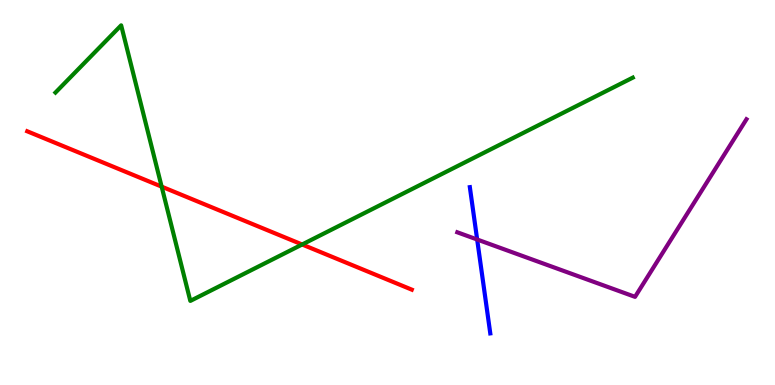[{'lines': ['blue', 'red'], 'intersections': []}, {'lines': ['green', 'red'], 'intersections': [{'x': 2.09, 'y': 5.15}, {'x': 3.9, 'y': 3.65}]}, {'lines': ['purple', 'red'], 'intersections': []}, {'lines': ['blue', 'green'], 'intersections': []}, {'lines': ['blue', 'purple'], 'intersections': [{'x': 6.16, 'y': 3.78}]}, {'lines': ['green', 'purple'], 'intersections': []}]